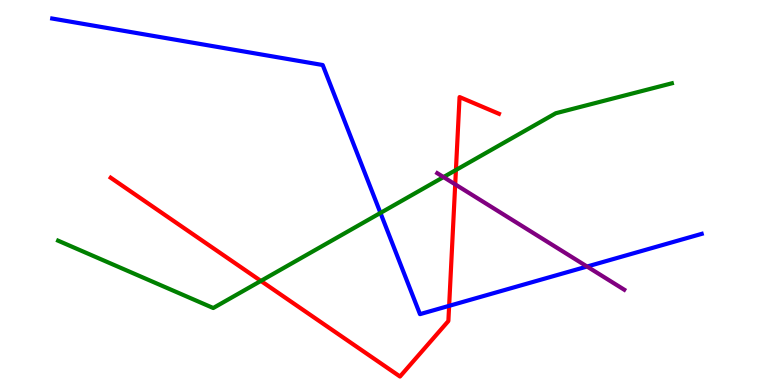[{'lines': ['blue', 'red'], 'intersections': [{'x': 5.8, 'y': 2.06}]}, {'lines': ['green', 'red'], 'intersections': [{'x': 3.37, 'y': 2.7}, {'x': 5.88, 'y': 5.58}]}, {'lines': ['purple', 'red'], 'intersections': [{'x': 5.87, 'y': 5.21}]}, {'lines': ['blue', 'green'], 'intersections': [{'x': 4.91, 'y': 4.47}]}, {'lines': ['blue', 'purple'], 'intersections': [{'x': 7.58, 'y': 3.08}]}, {'lines': ['green', 'purple'], 'intersections': [{'x': 5.72, 'y': 5.4}]}]